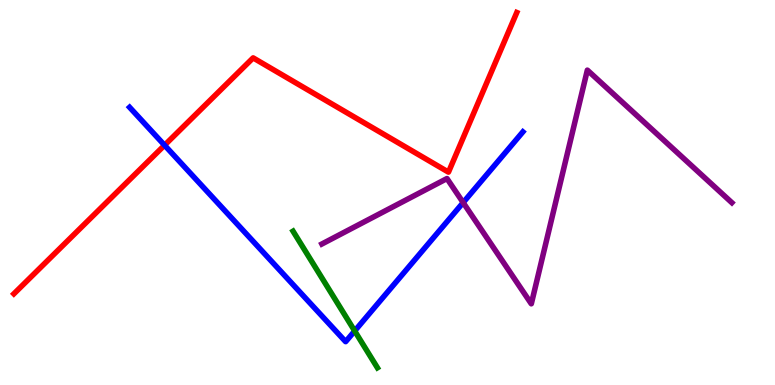[{'lines': ['blue', 'red'], 'intersections': [{'x': 2.12, 'y': 6.23}]}, {'lines': ['green', 'red'], 'intersections': []}, {'lines': ['purple', 'red'], 'intersections': []}, {'lines': ['blue', 'green'], 'intersections': [{'x': 4.58, 'y': 1.4}]}, {'lines': ['blue', 'purple'], 'intersections': [{'x': 5.98, 'y': 4.74}]}, {'lines': ['green', 'purple'], 'intersections': []}]